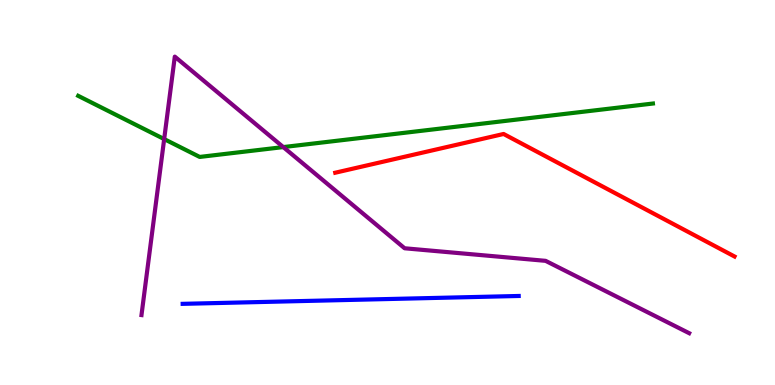[{'lines': ['blue', 'red'], 'intersections': []}, {'lines': ['green', 'red'], 'intersections': []}, {'lines': ['purple', 'red'], 'intersections': []}, {'lines': ['blue', 'green'], 'intersections': []}, {'lines': ['blue', 'purple'], 'intersections': []}, {'lines': ['green', 'purple'], 'intersections': [{'x': 2.12, 'y': 6.39}, {'x': 3.66, 'y': 6.18}]}]